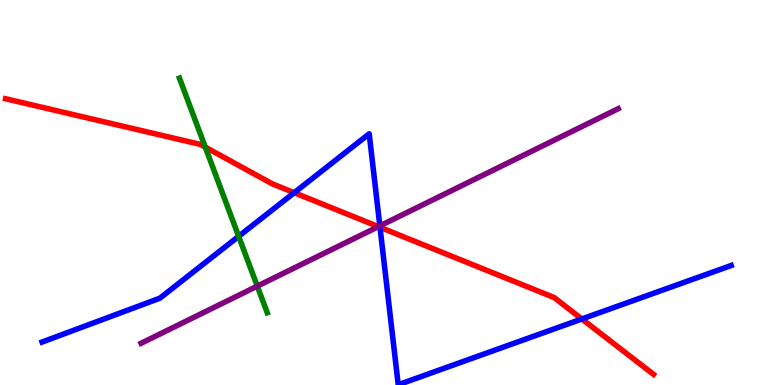[{'lines': ['blue', 'red'], 'intersections': [{'x': 3.8, 'y': 4.99}, {'x': 4.9, 'y': 4.1}, {'x': 7.51, 'y': 1.71}]}, {'lines': ['green', 'red'], 'intersections': [{'x': 2.65, 'y': 6.18}]}, {'lines': ['purple', 'red'], 'intersections': [{'x': 4.88, 'y': 4.11}]}, {'lines': ['blue', 'green'], 'intersections': [{'x': 3.08, 'y': 3.86}]}, {'lines': ['blue', 'purple'], 'intersections': [{'x': 4.9, 'y': 4.13}]}, {'lines': ['green', 'purple'], 'intersections': [{'x': 3.32, 'y': 2.57}]}]